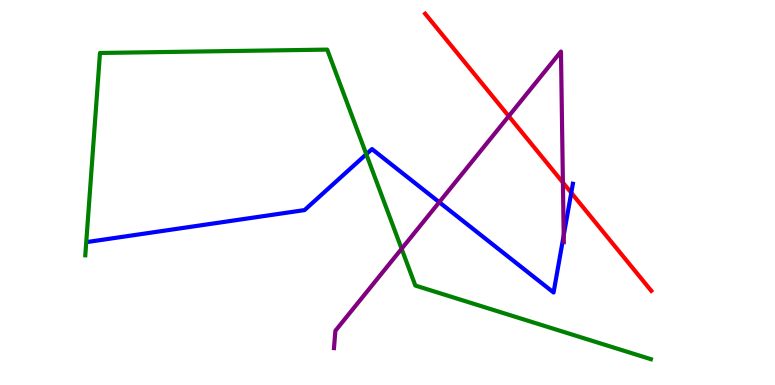[{'lines': ['blue', 'red'], 'intersections': [{'x': 7.37, 'y': 4.99}]}, {'lines': ['green', 'red'], 'intersections': []}, {'lines': ['purple', 'red'], 'intersections': [{'x': 6.56, 'y': 6.98}, {'x': 7.26, 'y': 5.26}]}, {'lines': ['blue', 'green'], 'intersections': [{'x': 4.73, 'y': 5.99}]}, {'lines': ['blue', 'purple'], 'intersections': [{'x': 5.67, 'y': 4.75}, {'x': 7.27, 'y': 3.88}]}, {'lines': ['green', 'purple'], 'intersections': [{'x': 5.18, 'y': 3.54}]}]